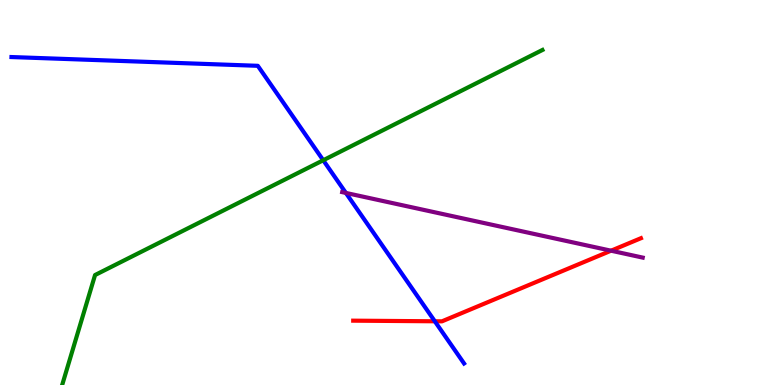[{'lines': ['blue', 'red'], 'intersections': [{'x': 5.61, 'y': 1.65}]}, {'lines': ['green', 'red'], 'intersections': []}, {'lines': ['purple', 'red'], 'intersections': [{'x': 7.88, 'y': 3.49}]}, {'lines': ['blue', 'green'], 'intersections': [{'x': 4.17, 'y': 5.84}]}, {'lines': ['blue', 'purple'], 'intersections': [{'x': 4.46, 'y': 4.99}]}, {'lines': ['green', 'purple'], 'intersections': []}]